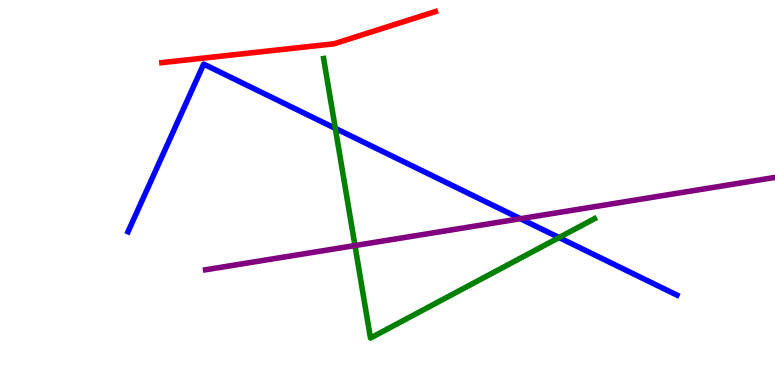[{'lines': ['blue', 'red'], 'intersections': []}, {'lines': ['green', 'red'], 'intersections': []}, {'lines': ['purple', 'red'], 'intersections': []}, {'lines': ['blue', 'green'], 'intersections': [{'x': 4.33, 'y': 6.67}, {'x': 7.21, 'y': 3.83}]}, {'lines': ['blue', 'purple'], 'intersections': [{'x': 6.72, 'y': 4.32}]}, {'lines': ['green', 'purple'], 'intersections': [{'x': 4.58, 'y': 3.62}]}]